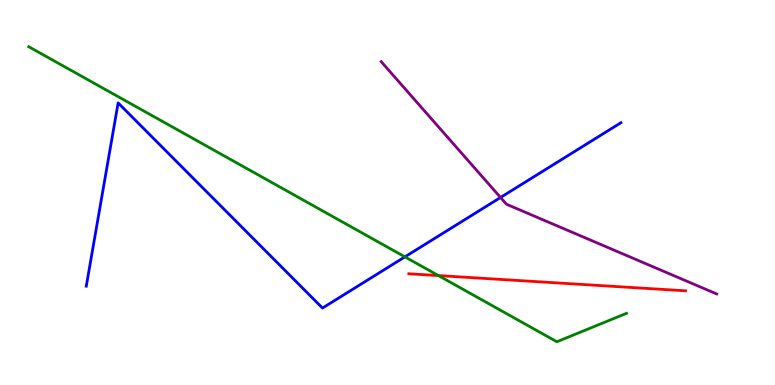[{'lines': ['blue', 'red'], 'intersections': []}, {'lines': ['green', 'red'], 'intersections': [{'x': 5.66, 'y': 2.84}]}, {'lines': ['purple', 'red'], 'intersections': []}, {'lines': ['blue', 'green'], 'intersections': [{'x': 5.22, 'y': 3.33}]}, {'lines': ['blue', 'purple'], 'intersections': [{'x': 6.46, 'y': 4.87}]}, {'lines': ['green', 'purple'], 'intersections': []}]